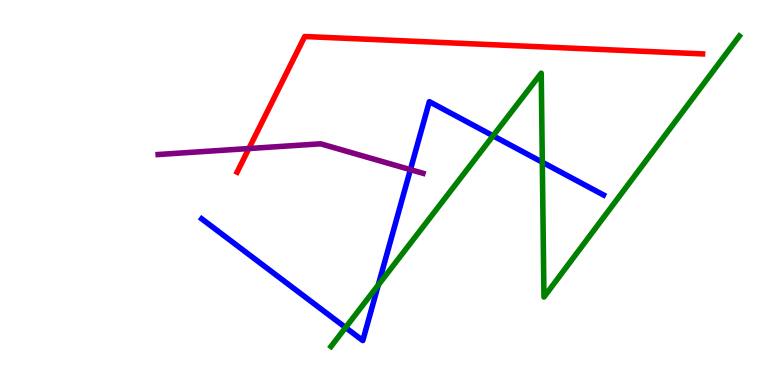[{'lines': ['blue', 'red'], 'intersections': []}, {'lines': ['green', 'red'], 'intersections': []}, {'lines': ['purple', 'red'], 'intersections': [{'x': 3.21, 'y': 6.14}]}, {'lines': ['blue', 'green'], 'intersections': [{'x': 4.46, 'y': 1.49}, {'x': 4.88, 'y': 2.6}, {'x': 6.36, 'y': 6.47}, {'x': 7.0, 'y': 5.79}]}, {'lines': ['blue', 'purple'], 'intersections': [{'x': 5.3, 'y': 5.59}]}, {'lines': ['green', 'purple'], 'intersections': []}]